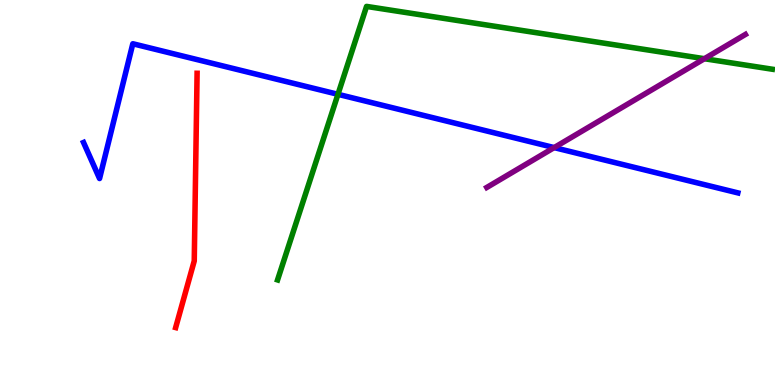[{'lines': ['blue', 'red'], 'intersections': []}, {'lines': ['green', 'red'], 'intersections': []}, {'lines': ['purple', 'red'], 'intersections': []}, {'lines': ['blue', 'green'], 'intersections': [{'x': 4.36, 'y': 7.55}]}, {'lines': ['blue', 'purple'], 'intersections': [{'x': 7.15, 'y': 6.17}]}, {'lines': ['green', 'purple'], 'intersections': [{'x': 9.09, 'y': 8.47}]}]